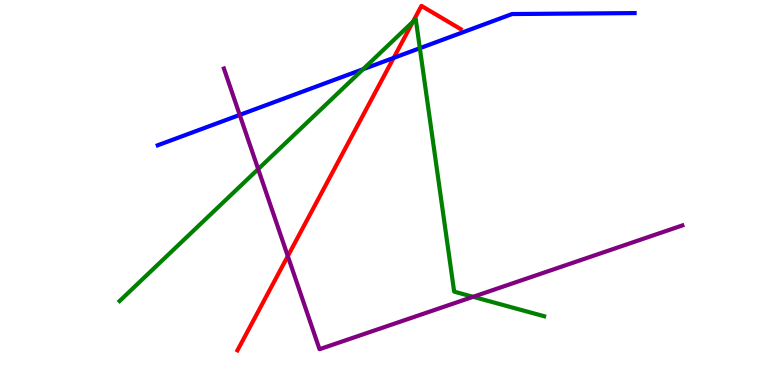[{'lines': ['blue', 'red'], 'intersections': [{'x': 5.08, 'y': 8.5}]}, {'lines': ['green', 'red'], 'intersections': [{'x': 5.33, 'y': 9.44}]}, {'lines': ['purple', 'red'], 'intersections': [{'x': 3.71, 'y': 3.35}]}, {'lines': ['blue', 'green'], 'intersections': [{'x': 4.68, 'y': 8.2}, {'x': 5.42, 'y': 8.75}]}, {'lines': ['blue', 'purple'], 'intersections': [{'x': 3.09, 'y': 7.02}]}, {'lines': ['green', 'purple'], 'intersections': [{'x': 3.33, 'y': 5.61}, {'x': 6.1, 'y': 2.29}]}]